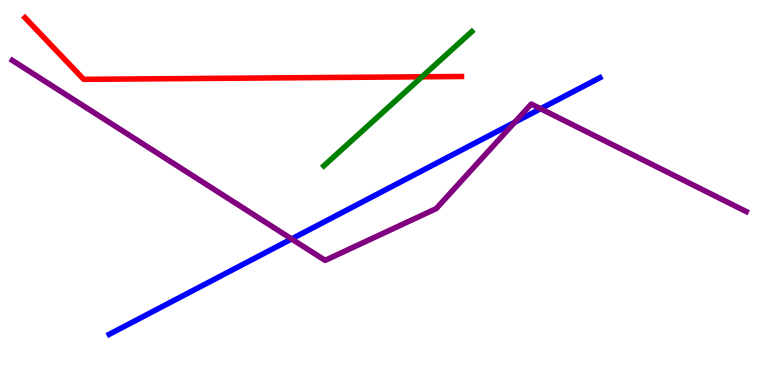[{'lines': ['blue', 'red'], 'intersections': []}, {'lines': ['green', 'red'], 'intersections': [{'x': 5.44, 'y': 8.01}]}, {'lines': ['purple', 'red'], 'intersections': []}, {'lines': ['blue', 'green'], 'intersections': []}, {'lines': ['blue', 'purple'], 'intersections': [{'x': 3.76, 'y': 3.79}, {'x': 6.64, 'y': 6.82}, {'x': 6.98, 'y': 7.18}]}, {'lines': ['green', 'purple'], 'intersections': []}]